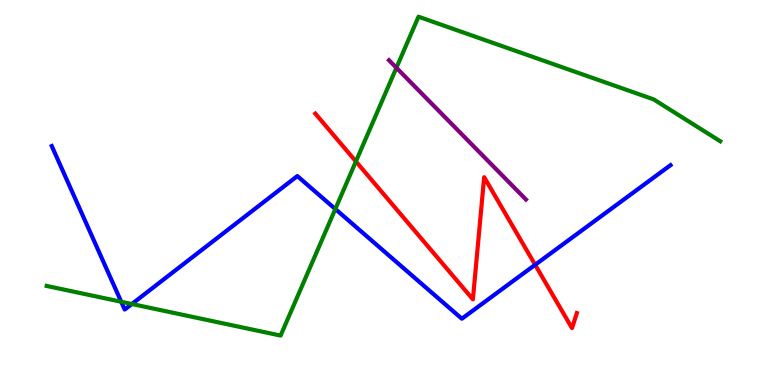[{'lines': ['blue', 'red'], 'intersections': [{'x': 6.91, 'y': 3.12}]}, {'lines': ['green', 'red'], 'intersections': [{'x': 4.59, 'y': 5.81}]}, {'lines': ['purple', 'red'], 'intersections': []}, {'lines': ['blue', 'green'], 'intersections': [{'x': 1.56, 'y': 2.16}, {'x': 1.7, 'y': 2.1}, {'x': 4.33, 'y': 4.57}]}, {'lines': ['blue', 'purple'], 'intersections': []}, {'lines': ['green', 'purple'], 'intersections': [{'x': 5.11, 'y': 8.24}]}]